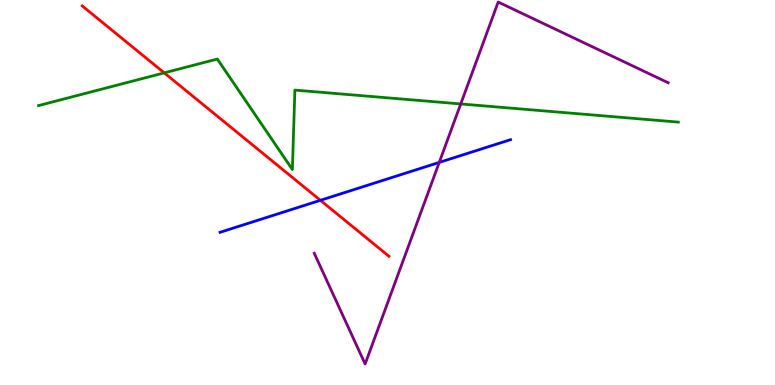[{'lines': ['blue', 'red'], 'intersections': [{'x': 4.13, 'y': 4.8}]}, {'lines': ['green', 'red'], 'intersections': [{'x': 2.12, 'y': 8.11}]}, {'lines': ['purple', 'red'], 'intersections': []}, {'lines': ['blue', 'green'], 'intersections': []}, {'lines': ['blue', 'purple'], 'intersections': [{'x': 5.67, 'y': 5.78}]}, {'lines': ['green', 'purple'], 'intersections': [{'x': 5.95, 'y': 7.3}]}]